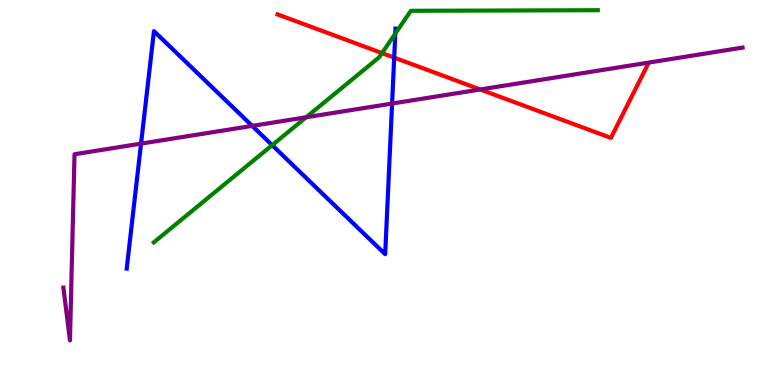[{'lines': ['blue', 'red'], 'intersections': [{'x': 5.09, 'y': 8.5}]}, {'lines': ['green', 'red'], 'intersections': [{'x': 4.93, 'y': 8.62}]}, {'lines': ['purple', 'red'], 'intersections': [{'x': 6.2, 'y': 7.68}]}, {'lines': ['blue', 'green'], 'intersections': [{'x': 3.51, 'y': 6.23}, {'x': 5.1, 'y': 9.13}]}, {'lines': ['blue', 'purple'], 'intersections': [{'x': 1.82, 'y': 6.27}, {'x': 3.25, 'y': 6.73}, {'x': 5.06, 'y': 7.31}]}, {'lines': ['green', 'purple'], 'intersections': [{'x': 3.95, 'y': 6.95}]}]